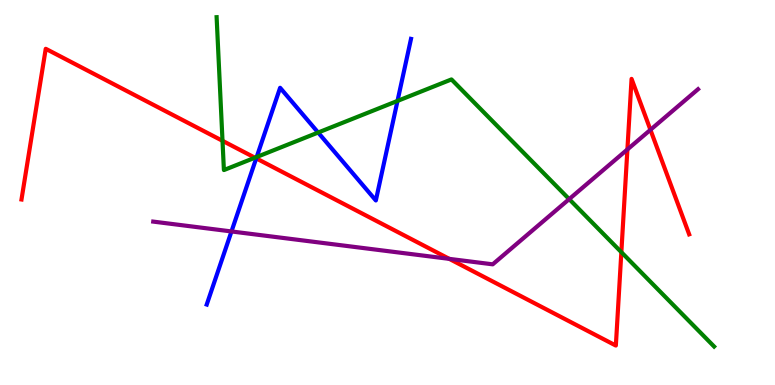[{'lines': ['blue', 'red'], 'intersections': [{'x': 3.31, 'y': 5.89}]}, {'lines': ['green', 'red'], 'intersections': [{'x': 2.87, 'y': 6.34}, {'x': 3.29, 'y': 5.9}, {'x': 8.02, 'y': 3.45}]}, {'lines': ['purple', 'red'], 'intersections': [{'x': 5.8, 'y': 3.28}, {'x': 8.1, 'y': 6.12}, {'x': 8.39, 'y': 6.63}]}, {'lines': ['blue', 'green'], 'intersections': [{'x': 3.31, 'y': 5.92}, {'x': 4.1, 'y': 6.56}, {'x': 5.13, 'y': 7.38}]}, {'lines': ['blue', 'purple'], 'intersections': [{'x': 2.99, 'y': 3.99}]}, {'lines': ['green', 'purple'], 'intersections': [{'x': 7.34, 'y': 4.83}]}]